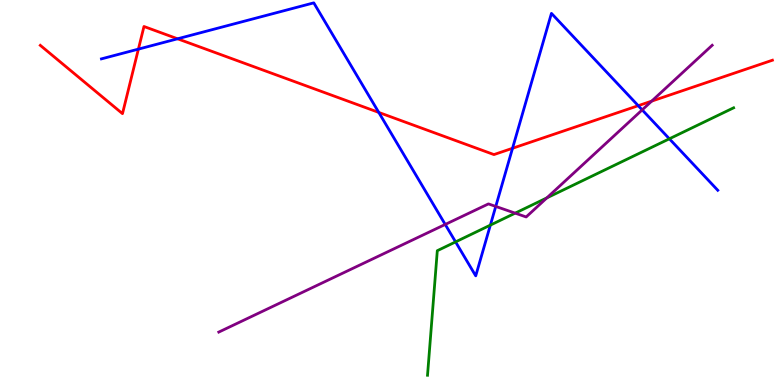[{'lines': ['blue', 'red'], 'intersections': [{'x': 1.79, 'y': 8.72}, {'x': 2.29, 'y': 8.99}, {'x': 4.89, 'y': 7.08}, {'x': 6.61, 'y': 6.15}, {'x': 8.24, 'y': 7.25}]}, {'lines': ['green', 'red'], 'intersections': []}, {'lines': ['purple', 'red'], 'intersections': [{'x': 8.41, 'y': 7.37}]}, {'lines': ['blue', 'green'], 'intersections': [{'x': 5.88, 'y': 3.72}, {'x': 6.33, 'y': 4.15}, {'x': 8.64, 'y': 6.39}]}, {'lines': ['blue', 'purple'], 'intersections': [{'x': 5.74, 'y': 4.17}, {'x': 6.4, 'y': 4.64}, {'x': 8.29, 'y': 7.15}]}, {'lines': ['green', 'purple'], 'intersections': [{'x': 6.65, 'y': 4.46}, {'x': 7.06, 'y': 4.86}]}]